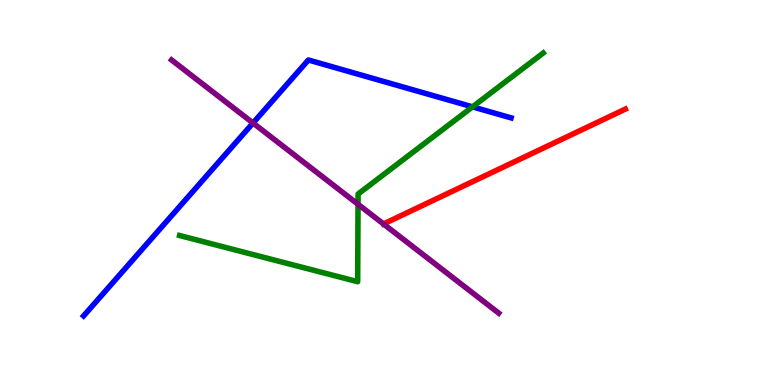[{'lines': ['blue', 'red'], 'intersections': []}, {'lines': ['green', 'red'], 'intersections': []}, {'lines': ['purple', 'red'], 'intersections': [{'x': 4.95, 'y': 4.18}]}, {'lines': ['blue', 'green'], 'intersections': [{'x': 6.1, 'y': 7.22}]}, {'lines': ['blue', 'purple'], 'intersections': [{'x': 3.26, 'y': 6.81}]}, {'lines': ['green', 'purple'], 'intersections': [{'x': 4.62, 'y': 4.69}]}]